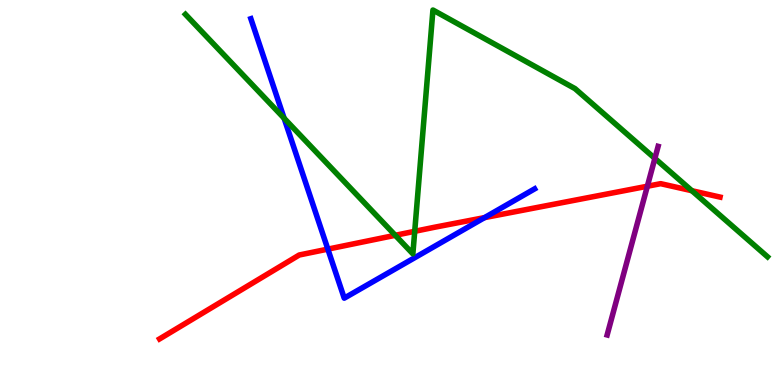[{'lines': ['blue', 'red'], 'intersections': [{'x': 4.23, 'y': 3.53}, {'x': 6.25, 'y': 4.35}]}, {'lines': ['green', 'red'], 'intersections': [{'x': 5.1, 'y': 3.89}, {'x': 5.35, 'y': 3.99}, {'x': 8.93, 'y': 5.05}]}, {'lines': ['purple', 'red'], 'intersections': [{'x': 8.35, 'y': 5.16}]}, {'lines': ['blue', 'green'], 'intersections': [{'x': 3.67, 'y': 6.93}]}, {'lines': ['blue', 'purple'], 'intersections': []}, {'lines': ['green', 'purple'], 'intersections': [{'x': 8.45, 'y': 5.89}]}]